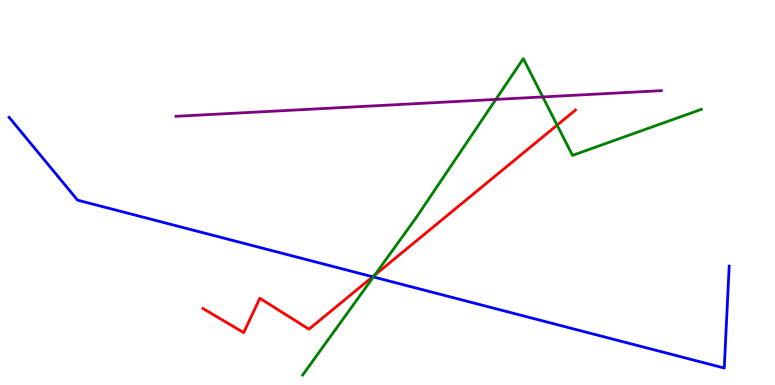[{'lines': ['blue', 'red'], 'intersections': [{'x': 4.81, 'y': 2.81}]}, {'lines': ['green', 'red'], 'intersections': [{'x': 4.84, 'y': 2.85}, {'x': 7.19, 'y': 6.75}]}, {'lines': ['purple', 'red'], 'intersections': []}, {'lines': ['blue', 'green'], 'intersections': [{'x': 4.82, 'y': 2.81}]}, {'lines': ['blue', 'purple'], 'intersections': []}, {'lines': ['green', 'purple'], 'intersections': [{'x': 6.4, 'y': 7.42}, {'x': 7.0, 'y': 7.48}]}]